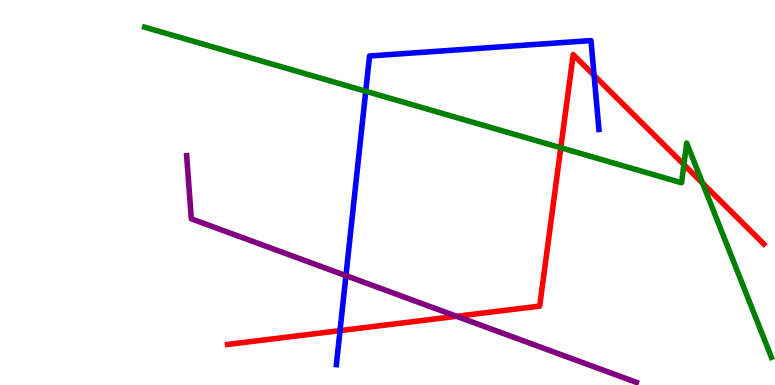[{'lines': ['blue', 'red'], 'intersections': [{'x': 4.39, 'y': 1.41}, {'x': 7.67, 'y': 8.04}]}, {'lines': ['green', 'red'], 'intersections': [{'x': 7.24, 'y': 6.16}, {'x': 8.82, 'y': 5.72}, {'x': 9.07, 'y': 5.24}]}, {'lines': ['purple', 'red'], 'intersections': [{'x': 5.89, 'y': 1.78}]}, {'lines': ['blue', 'green'], 'intersections': [{'x': 4.72, 'y': 7.63}]}, {'lines': ['blue', 'purple'], 'intersections': [{'x': 4.46, 'y': 2.84}]}, {'lines': ['green', 'purple'], 'intersections': []}]